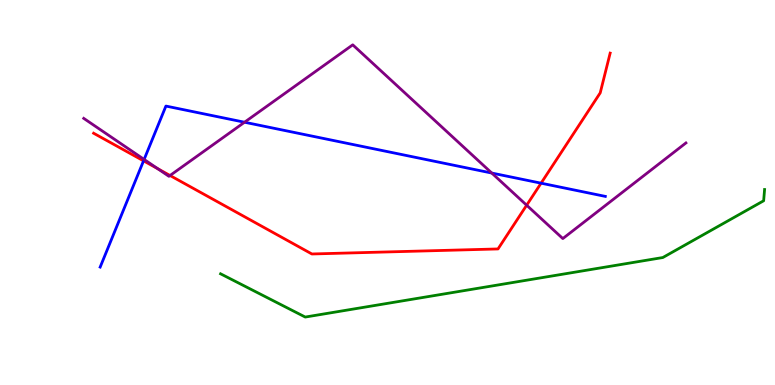[{'lines': ['blue', 'red'], 'intersections': [{'x': 1.85, 'y': 5.82}, {'x': 6.98, 'y': 5.24}]}, {'lines': ['green', 'red'], 'intersections': []}, {'lines': ['purple', 'red'], 'intersections': [{'x': 2.04, 'y': 5.62}, {'x': 2.19, 'y': 5.44}, {'x': 6.8, 'y': 4.67}]}, {'lines': ['blue', 'green'], 'intersections': []}, {'lines': ['blue', 'purple'], 'intersections': [{'x': 1.86, 'y': 5.86}, {'x': 3.16, 'y': 6.83}, {'x': 6.35, 'y': 5.51}]}, {'lines': ['green', 'purple'], 'intersections': []}]